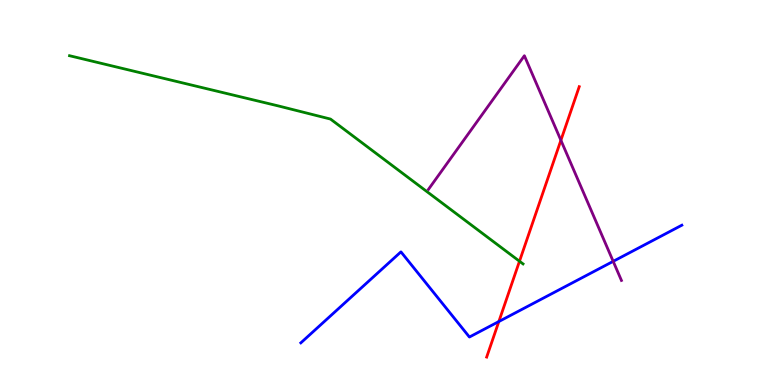[{'lines': ['blue', 'red'], 'intersections': [{'x': 6.44, 'y': 1.65}]}, {'lines': ['green', 'red'], 'intersections': [{'x': 6.7, 'y': 3.21}]}, {'lines': ['purple', 'red'], 'intersections': [{'x': 7.24, 'y': 6.36}]}, {'lines': ['blue', 'green'], 'intersections': []}, {'lines': ['blue', 'purple'], 'intersections': [{'x': 7.91, 'y': 3.21}]}, {'lines': ['green', 'purple'], 'intersections': []}]